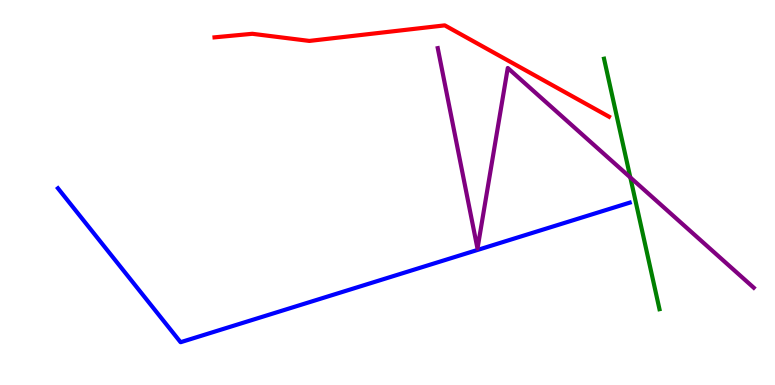[{'lines': ['blue', 'red'], 'intersections': []}, {'lines': ['green', 'red'], 'intersections': []}, {'lines': ['purple', 'red'], 'intersections': []}, {'lines': ['blue', 'green'], 'intersections': []}, {'lines': ['blue', 'purple'], 'intersections': []}, {'lines': ['green', 'purple'], 'intersections': [{'x': 8.13, 'y': 5.39}]}]